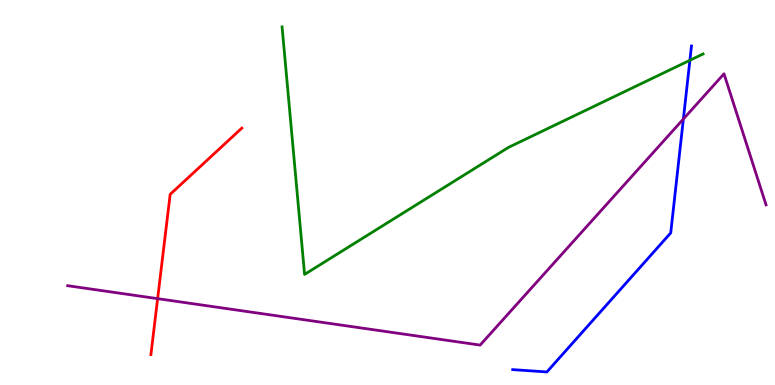[{'lines': ['blue', 'red'], 'intersections': []}, {'lines': ['green', 'red'], 'intersections': []}, {'lines': ['purple', 'red'], 'intersections': [{'x': 2.03, 'y': 2.24}]}, {'lines': ['blue', 'green'], 'intersections': [{'x': 8.9, 'y': 8.43}]}, {'lines': ['blue', 'purple'], 'intersections': [{'x': 8.82, 'y': 6.91}]}, {'lines': ['green', 'purple'], 'intersections': []}]